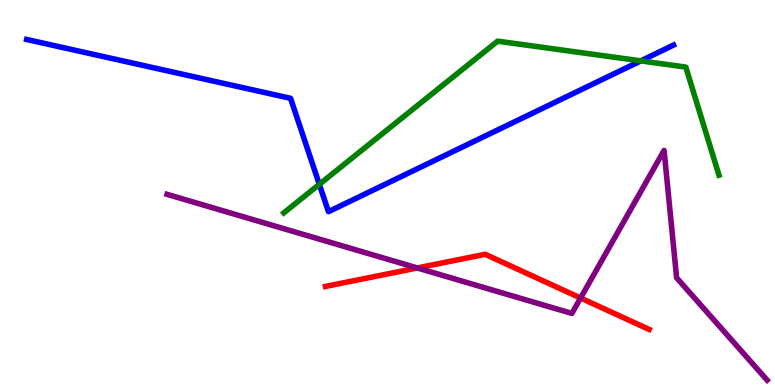[{'lines': ['blue', 'red'], 'intersections': []}, {'lines': ['green', 'red'], 'intersections': []}, {'lines': ['purple', 'red'], 'intersections': [{'x': 5.38, 'y': 3.04}, {'x': 7.49, 'y': 2.26}]}, {'lines': ['blue', 'green'], 'intersections': [{'x': 4.12, 'y': 5.21}, {'x': 8.27, 'y': 8.42}]}, {'lines': ['blue', 'purple'], 'intersections': []}, {'lines': ['green', 'purple'], 'intersections': []}]